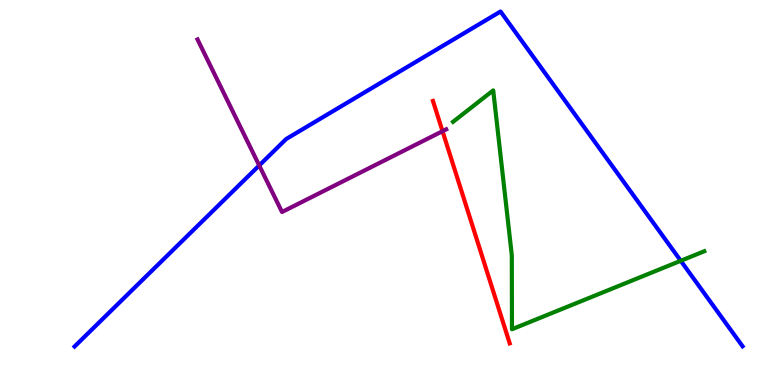[{'lines': ['blue', 'red'], 'intersections': []}, {'lines': ['green', 'red'], 'intersections': []}, {'lines': ['purple', 'red'], 'intersections': [{'x': 5.71, 'y': 6.59}]}, {'lines': ['blue', 'green'], 'intersections': [{'x': 8.78, 'y': 3.23}]}, {'lines': ['blue', 'purple'], 'intersections': [{'x': 3.34, 'y': 5.7}]}, {'lines': ['green', 'purple'], 'intersections': []}]